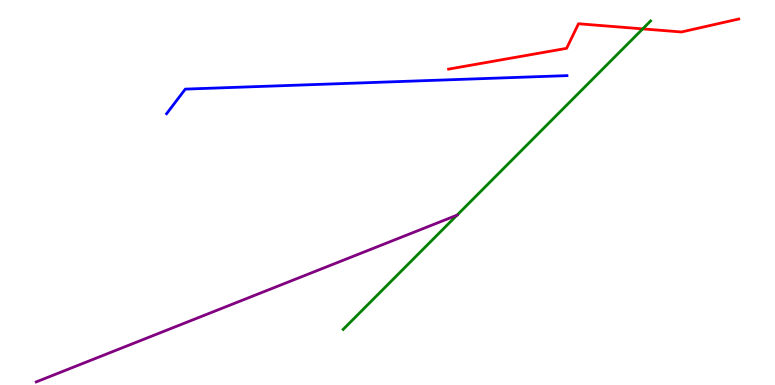[{'lines': ['blue', 'red'], 'intersections': []}, {'lines': ['green', 'red'], 'intersections': [{'x': 8.29, 'y': 9.25}]}, {'lines': ['purple', 'red'], 'intersections': []}, {'lines': ['blue', 'green'], 'intersections': []}, {'lines': ['blue', 'purple'], 'intersections': []}, {'lines': ['green', 'purple'], 'intersections': [{'x': 5.9, 'y': 4.41}]}]